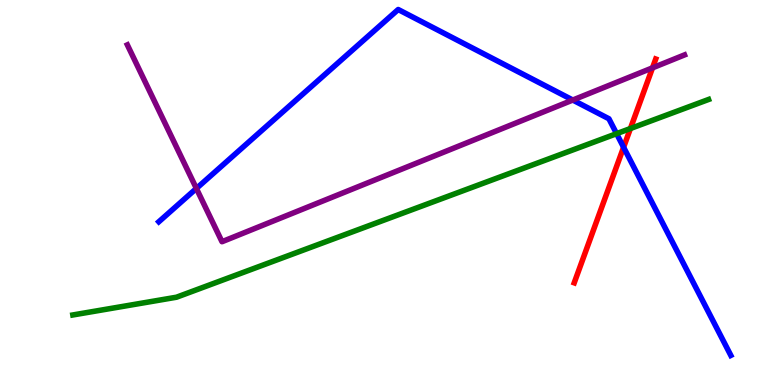[{'lines': ['blue', 'red'], 'intersections': [{'x': 8.05, 'y': 6.17}]}, {'lines': ['green', 'red'], 'intersections': [{'x': 8.13, 'y': 6.66}]}, {'lines': ['purple', 'red'], 'intersections': [{'x': 8.42, 'y': 8.24}]}, {'lines': ['blue', 'green'], 'intersections': [{'x': 7.96, 'y': 6.53}]}, {'lines': ['blue', 'purple'], 'intersections': [{'x': 2.53, 'y': 5.11}, {'x': 7.39, 'y': 7.4}]}, {'lines': ['green', 'purple'], 'intersections': []}]